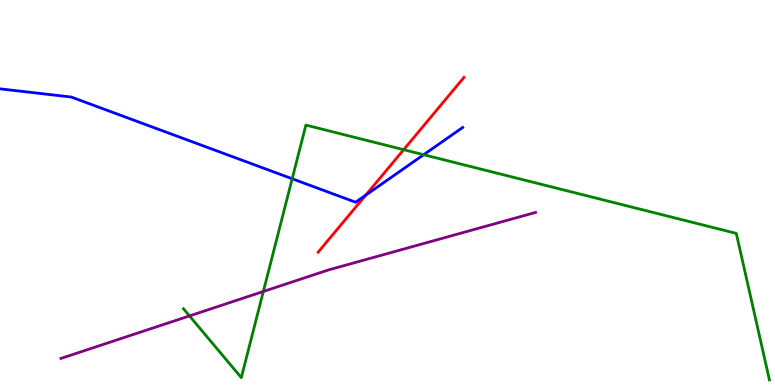[{'lines': ['blue', 'red'], 'intersections': [{'x': 4.72, 'y': 4.93}]}, {'lines': ['green', 'red'], 'intersections': [{'x': 5.21, 'y': 6.11}]}, {'lines': ['purple', 'red'], 'intersections': []}, {'lines': ['blue', 'green'], 'intersections': [{'x': 3.77, 'y': 5.36}, {'x': 5.47, 'y': 5.98}]}, {'lines': ['blue', 'purple'], 'intersections': []}, {'lines': ['green', 'purple'], 'intersections': [{'x': 2.45, 'y': 1.79}, {'x': 3.4, 'y': 2.43}]}]